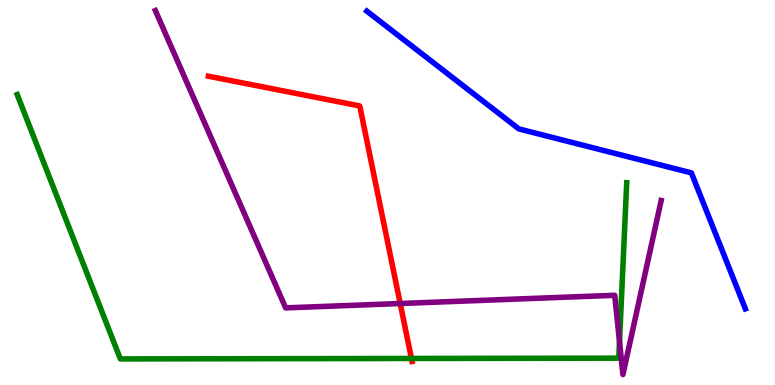[{'lines': ['blue', 'red'], 'intersections': []}, {'lines': ['green', 'red'], 'intersections': [{'x': 5.31, 'y': 0.689}]}, {'lines': ['purple', 'red'], 'intersections': [{'x': 5.16, 'y': 2.12}]}, {'lines': ['blue', 'green'], 'intersections': []}, {'lines': ['blue', 'purple'], 'intersections': []}, {'lines': ['green', 'purple'], 'intersections': [{'x': 7.99, 'y': 1.13}]}]